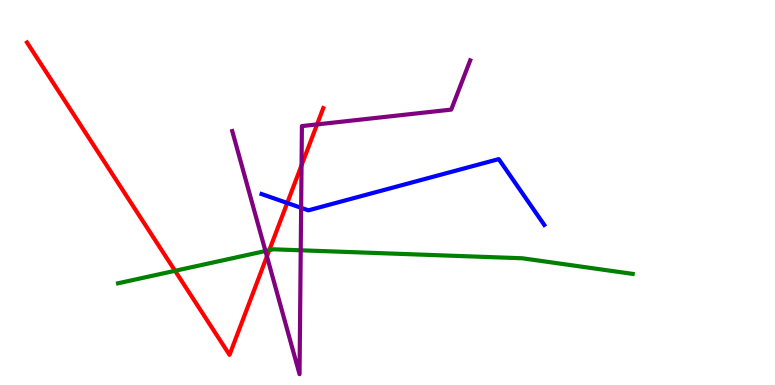[{'lines': ['blue', 'red'], 'intersections': [{'x': 3.71, 'y': 4.73}]}, {'lines': ['green', 'red'], 'intersections': [{'x': 2.26, 'y': 2.97}, {'x': 3.47, 'y': 3.5}]}, {'lines': ['purple', 'red'], 'intersections': [{'x': 3.44, 'y': 3.34}, {'x': 3.89, 'y': 5.71}, {'x': 4.09, 'y': 6.77}]}, {'lines': ['blue', 'green'], 'intersections': []}, {'lines': ['blue', 'purple'], 'intersections': [{'x': 3.89, 'y': 4.6}]}, {'lines': ['green', 'purple'], 'intersections': [{'x': 3.43, 'y': 3.48}, {'x': 3.88, 'y': 3.5}]}]